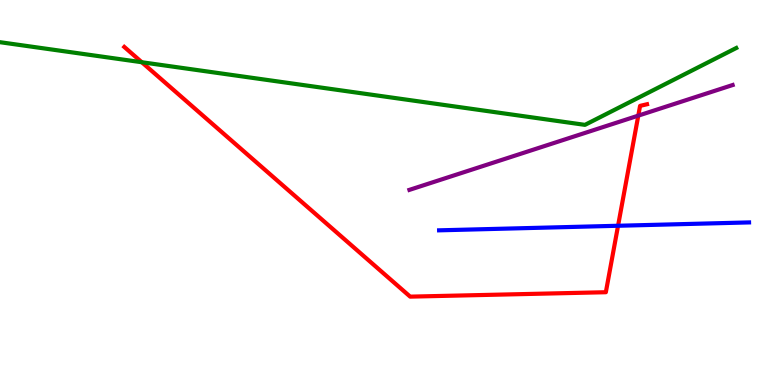[{'lines': ['blue', 'red'], 'intersections': [{'x': 7.97, 'y': 4.14}]}, {'lines': ['green', 'red'], 'intersections': [{'x': 1.83, 'y': 8.38}]}, {'lines': ['purple', 'red'], 'intersections': [{'x': 8.24, 'y': 7.0}]}, {'lines': ['blue', 'green'], 'intersections': []}, {'lines': ['blue', 'purple'], 'intersections': []}, {'lines': ['green', 'purple'], 'intersections': []}]